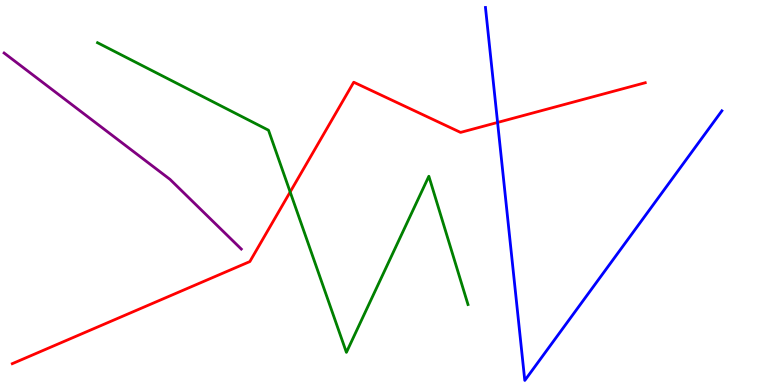[{'lines': ['blue', 'red'], 'intersections': [{'x': 6.42, 'y': 6.82}]}, {'lines': ['green', 'red'], 'intersections': [{'x': 3.74, 'y': 5.01}]}, {'lines': ['purple', 'red'], 'intersections': []}, {'lines': ['blue', 'green'], 'intersections': []}, {'lines': ['blue', 'purple'], 'intersections': []}, {'lines': ['green', 'purple'], 'intersections': []}]